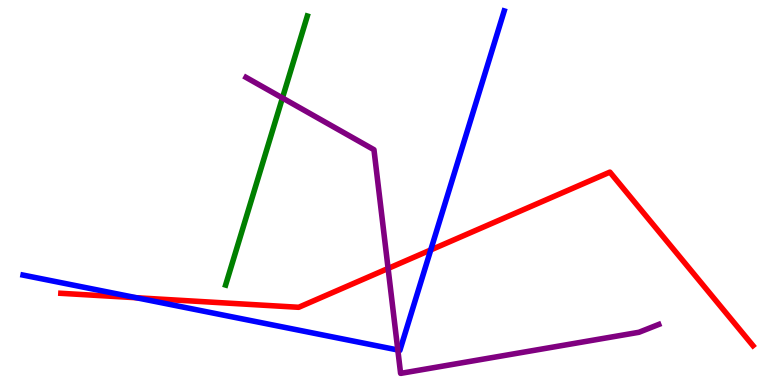[{'lines': ['blue', 'red'], 'intersections': [{'x': 1.76, 'y': 2.27}, {'x': 5.56, 'y': 3.51}]}, {'lines': ['green', 'red'], 'intersections': []}, {'lines': ['purple', 'red'], 'intersections': [{'x': 5.01, 'y': 3.03}]}, {'lines': ['blue', 'green'], 'intersections': []}, {'lines': ['blue', 'purple'], 'intersections': [{'x': 5.13, 'y': 0.91}]}, {'lines': ['green', 'purple'], 'intersections': [{'x': 3.64, 'y': 7.46}]}]